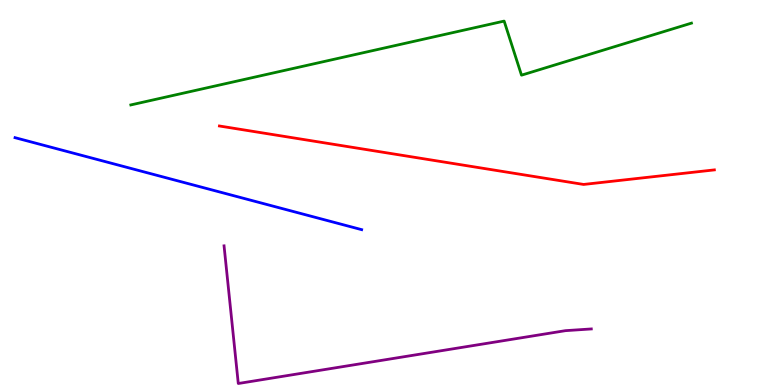[{'lines': ['blue', 'red'], 'intersections': []}, {'lines': ['green', 'red'], 'intersections': []}, {'lines': ['purple', 'red'], 'intersections': []}, {'lines': ['blue', 'green'], 'intersections': []}, {'lines': ['blue', 'purple'], 'intersections': []}, {'lines': ['green', 'purple'], 'intersections': []}]